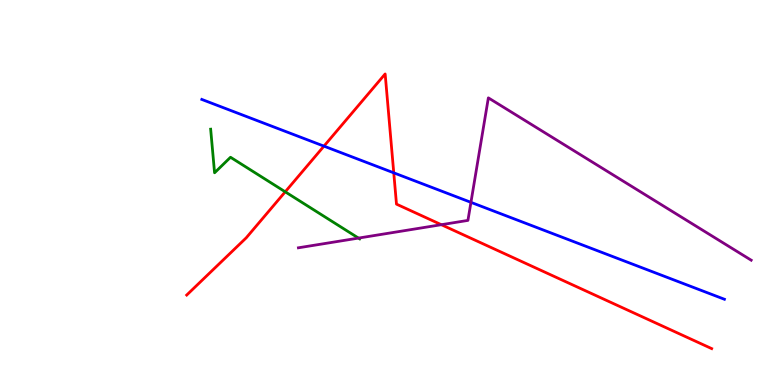[{'lines': ['blue', 'red'], 'intersections': [{'x': 4.18, 'y': 6.2}, {'x': 5.08, 'y': 5.51}]}, {'lines': ['green', 'red'], 'intersections': [{'x': 3.68, 'y': 5.02}]}, {'lines': ['purple', 'red'], 'intersections': [{'x': 5.69, 'y': 4.16}]}, {'lines': ['blue', 'green'], 'intersections': []}, {'lines': ['blue', 'purple'], 'intersections': [{'x': 6.08, 'y': 4.74}]}, {'lines': ['green', 'purple'], 'intersections': [{'x': 4.63, 'y': 3.82}]}]